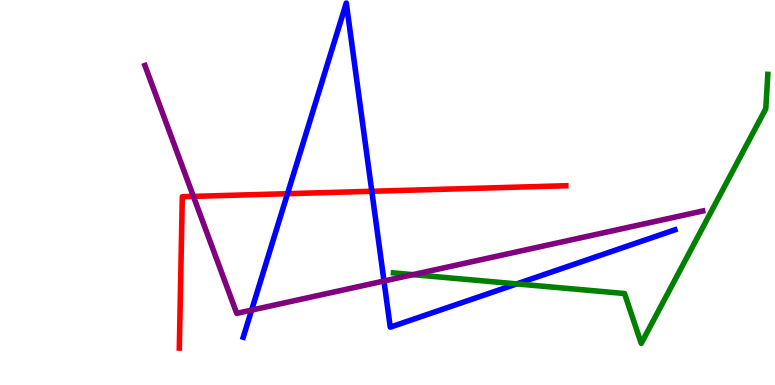[{'lines': ['blue', 'red'], 'intersections': [{'x': 3.71, 'y': 4.97}, {'x': 4.8, 'y': 5.03}]}, {'lines': ['green', 'red'], 'intersections': []}, {'lines': ['purple', 'red'], 'intersections': [{'x': 2.5, 'y': 4.9}]}, {'lines': ['blue', 'green'], 'intersections': [{'x': 6.67, 'y': 2.63}]}, {'lines': ['blue', 'purple'], 'intersections': [{'x': 3.25, 'y': 1.95}, {'x': 4.95, 'y': 2.7}]}, {'lines': ['green', 'purple'], 'intersections': [{'x': 5.33, 'y': 2.87}]}]